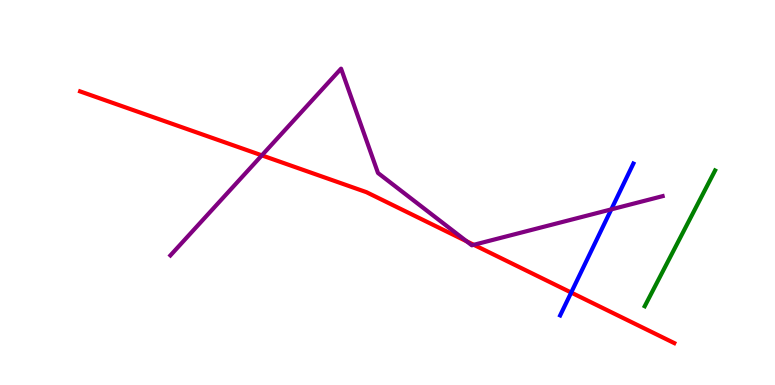[{'lines': ['blue', 'red'], 'intersections': [{'x': 7.37, 'y': 2.4}]}, {'lines': ['green', 'red'], 'intersections': []}, {'lines': ['purple', 'red'], 'intersections': [{'x': 3.38, 'y': 5.96}, {'x': 6.02, 'y': 3.73}, {'x': 6.11, 'y': 3.64}]}, {'lines': ['blue', 'green'], 'intersections': []}, {'lines': ['blue', 'purple'], 'intersections': [{'x': 7.89, 'y': 4.56}]}, {'lines': ['green', 'purple'], 'intersections': []}]